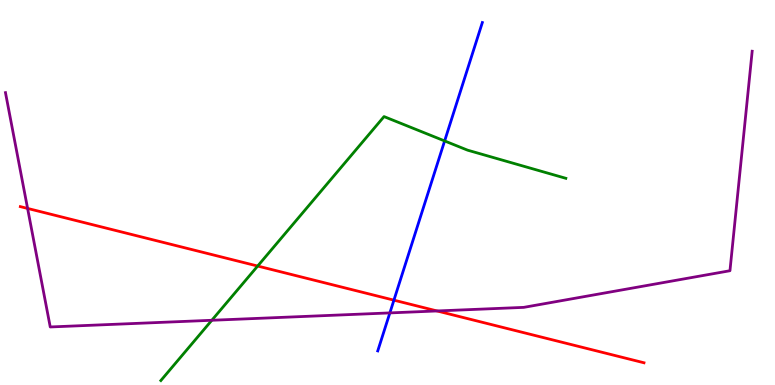[{'lines': ['blue', 'red'], 'intersections': [{'x': 5.08, 'y': 2.2}]}, {'lines': ['green', 'red'], 'intersections': [{'x': 3.32, 'y': 3.09}]}, {'lines': ['purple', 'red'], 'intersections': [{'x': 0.356, 'y': 4.59}, {'x': 5.64, 'y': 1.92}]}, {'lines': ['blue', 'green'], 'intersections': [{'x': 5.74, 'y': 6.34}]}, {'lines': ['blue', 'purple'], 'intersections': [{'x': 5.03, 'y': 1.87}]}, {'lines': ['green', 'purple'], 'intersections': [{'x': 2.73, 'y': 1.68}]}]